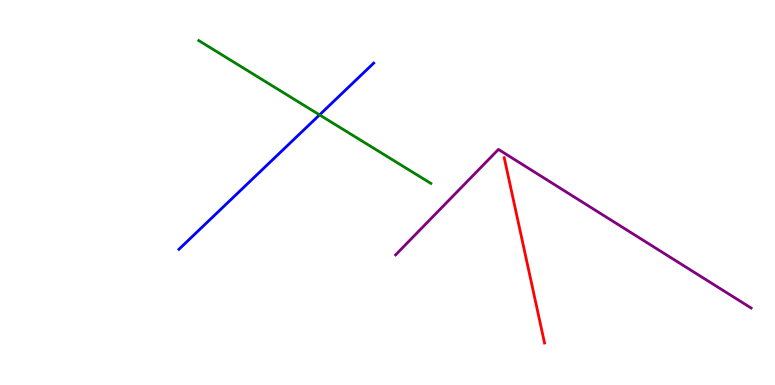[{'lines': ['blue', 'red'], 'intersections': []}, {'lines': ['green', 'red'], 'intersections': []}, {'lines': ['purple', 'red'], 'intersections': []}, {'lines': ['blue', 'green'], 'intersections': [{'x': 4.12, 'y': 7.02}]}, {'lines': ['blue', 'purple'], 'intersections': []}, {'lines': ['green', 'purple'], 'intersections': []}]